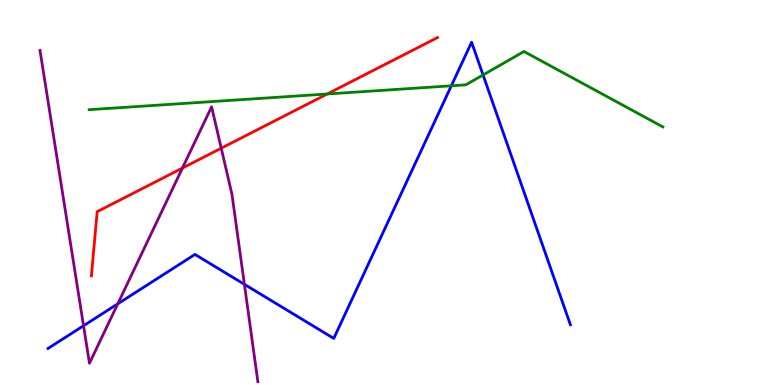[{'lines': ['blue', 'red'], 'intersections': []}, {'lines': ['green', 'red'], 'intersections': [{'x': 4.22, 'y': 7.56}]}, {'lines': ['purple', 'red'], 'intersections': [{'x': 2.35, 'y': 5.63}, {'x': 2.85, 'y': 6.15}]}, {'lines': ['blue', 'green'], 'intersections': [{'x': 5.82, 'y': 7.77}, {'x': 6.23, 'y': 8.05}]}, {'lines': ['blue', 'purple'], 'intersections': [{'x': 1.08, 'y': 1.54}, {'x': 1.52, 'y': 2.11}, {'x': 3.15, 'y': 2.61}]}, {'lines': ['green', 'purple'], 'intersections': []}]